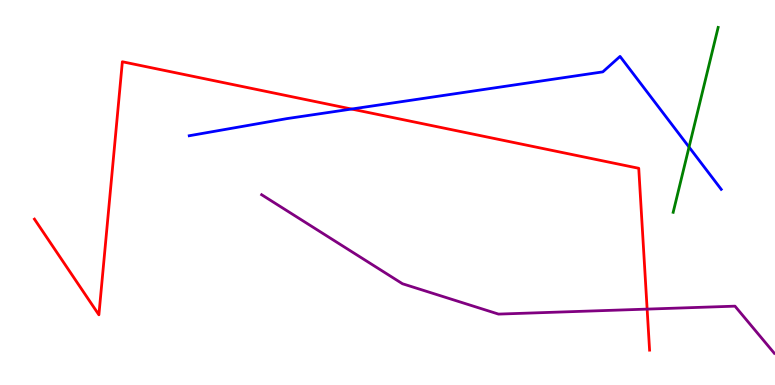[{'lines': ['blue', 'red'], 'intersections': [{'x': 4.54, 'y': 7.17}]}, {'lines': ['green', 'red'], 'intersections': []}, {'lines': ['purple', 'red'], 'intersections': [{'x': 8.35, 'y': 1.97}]}, {'lines': ['blue', 'green'], 'intersections': [{'x': 8.89, 'y': 6.18}]}, {'lines': ['blue', 'purple'], 'intersections': []}, {'lines': ['green', 'purple'], 'intersections': []}]